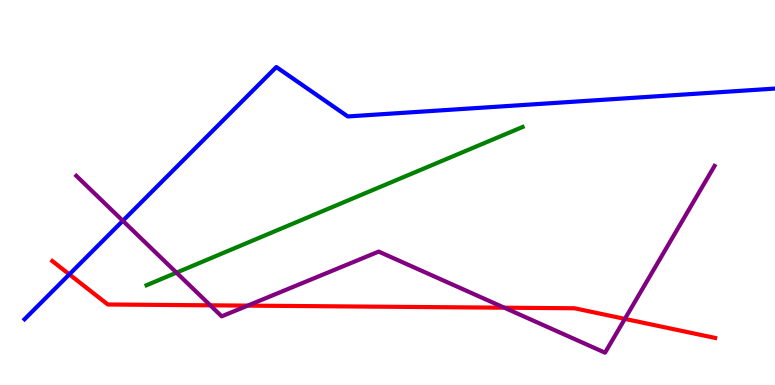[{'lines': ['blue', 'red'], 'intersections': [{'x': 0.895, 'y': 2.87}]}, {'lines': ['green', 'red'], 'intersections': []}, {'lines': ['purple', 'red'], 'intersections': [{'x': 2.71, 'y': 2.07}, {'x': 3.2, 'y': 2.06}, {'x': 6.51, 'y': 2.01}, {'x': 8.06, 'y': 1.72}]}, {'lines': ['blue', 'green'], 'intersections': []}, {'lines': ['blue', 'purple'], 'intersections': [{'x': 1.58, 'y': 4.27}]}, {'lines': ['green', 'purple'], 'intersections': [{'x': 2.28, 'y': 2.92}]}]